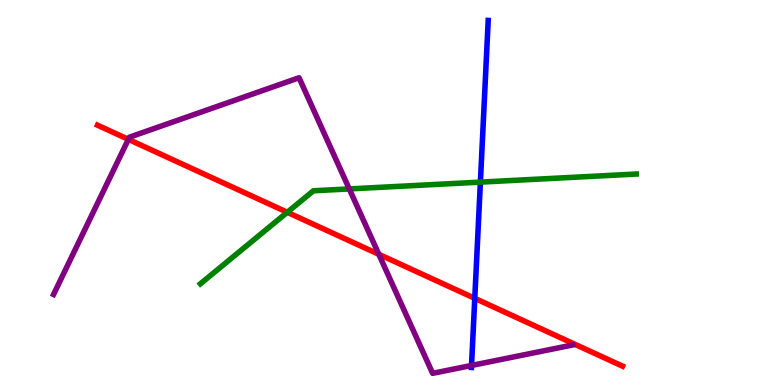[{'lines': ['blue', 'red'], 'intersections': [{'x': 6.13, 'y': 2.25}]}, {'lines': ['green', 'red'], 'intersections': [{'x': 3.71, 'y': 4.49}]}, {'lines': ['purple', 'red'], 'intersections': [{'x': 1.66, 'y': 6.38}, {'x': 4.89, 'y': 3.39}]}, {'lines': ['blue', 'green'], 'intersections': [{'x': 6.2, 'y': 5.27}]}, {'lines': ['blue', 'purple'], 'intersections': [{'x': 6.08, 'y': 0.508}]}, {'lines': ['green', 'purple'], 'intersections': [{'x': 4.51, 'y': 5.09}]}]